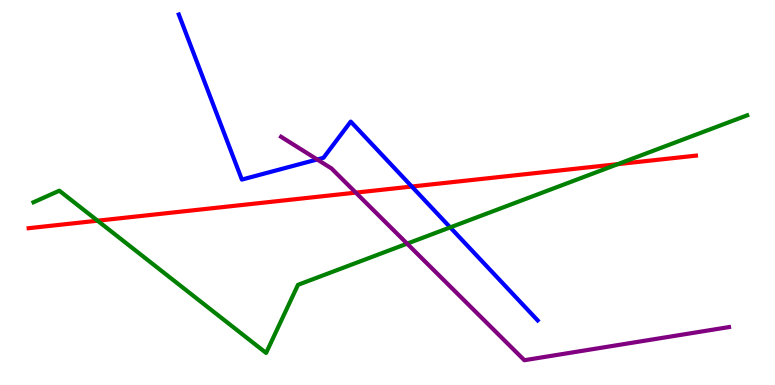[{'lines': ['blue', 'red'], 'intersections': [{'x': 5.31, 'y': 5.15}]}, {'lines': ['green', 'red'], 'intersections': [{'x': 1.26, 'y': 4.27}, {'x': 7.97, 'y': 5.74}]}, {'lines': ['purple', 'red'], 'intersections': [{'x': 4.59, 'y': 5.0}]}, {'lines': ['blue', 'green'], 'intersections': [{'x': 5.81, 'y': 4.09}]}, {'lines': ['blue', 'purple'], 'intersections': [{'x': 4.09, 'y': 5.86}]}, {'lines': ['green', 'purple'], 'intersections': [{'x': 5.25, 'y': 3.67}]}]